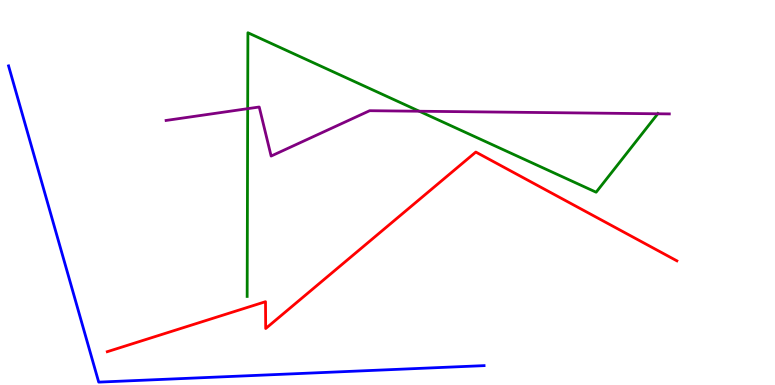[{'lines': ['blue', 'red'], 'intersections': []}, {'lines': ['green', 'red'], 'intersections': []}, {'lines': ['purple', 'red'], 'intersections': []}, {'lines': ['blue', 'green'], 'intersections': []}, {'lines': ['blue', 'purple'], 'intersections': []}, {'lines': ['green', 'purple'], 'intersections': [{'x': 3.2, 'y': 7.18}, {'x': 5.41, 'y': 7.11}, {'x': 8.49, 'y': 7.04}]}]